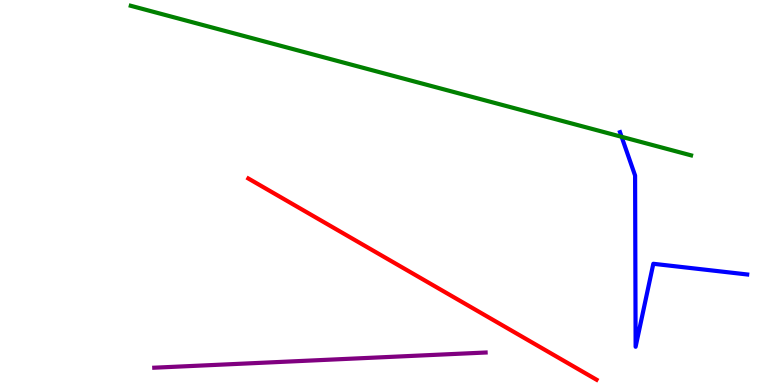[{'lines': ['blue', 'red'], 'intersections': []}, {'lines': ['green', 'red'], 'intersections': []}, {'lines': ['purple', 'red'], 'intersections': []}, {'lines': ['blue', 'green'], 'intersections': [{'x': 8.02, 'y': 6.45}]}, {'lines': ['blue', 'purple'], 'intersections': []}, {'lines': ['green', 'purple'], 'intersections': []}]